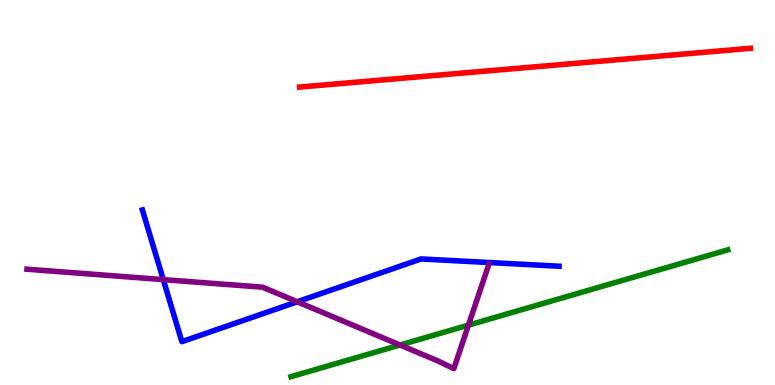[{'lines': ['blue', 'red'], 'intersections': []}, {'lines': ['green', 'red'], 'intersections': []}, {'lines': ['purple', 'red'], 'intersections': []}, {'lines': ['blue', 'green'], 'intersections': []}, {'lines': ['blue', 'purple'], 'intersections': [{'x': 2.11, 'y': 2.74}, {'x': 3.84, 'y': 2.16}]}, {'lines': ['green', 'purple'], 'intersections': [{'x': 5.16, 'y': 1.04}, {'x': 6.04, 'y': 1.55}]}]